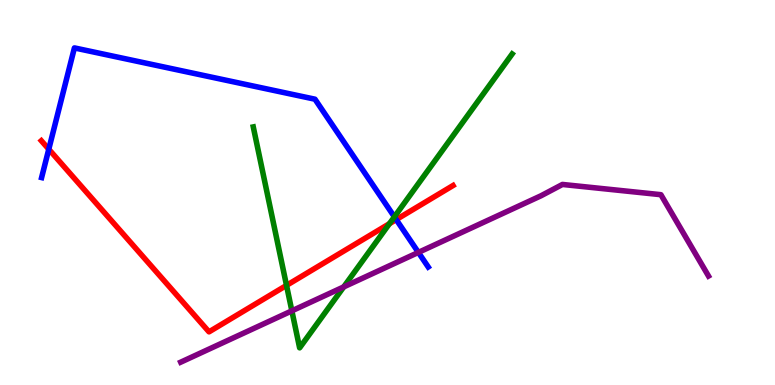[{'lines': ['blue', 'red'], 'intersections': [{'x': 0.629, 'y': 6.12}, {'x': 5.11, 'y': 4.3}]}, {'lines': ['green', 'red'], 'intersections': [{'x': 3.7, 'y': 2.59}, {'x': 5.03, 'y': 4.19}]}, {'lines': ['purple', 'red'], 'intersections': []}, {'lines': ['blue', 'green'], 'intersections': [{'x': 5.09, 'y': 4.37}]}, {'lines': ['blue', 'purple'], 'intersections': [{'x': 5.4, 'y': 3.44}]}, {'lines': ['green', 'purple'], 'intersections': [{'x': 3.77, 'y': 1.93}, {'x': 4.44, 'y': 2.55}]}]